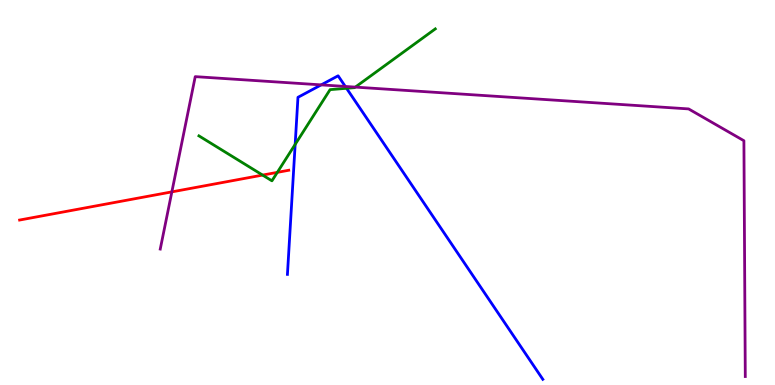[{'lines': ['blue', 'red'], 'intersections': []}, {'lines': ['green', 'red'], 'intersections': [{'x': 3.39, 'y': 5.45}, {'x': 3.58, 'y': 5.52}]}, {'lines': ['purple', 'red'], 'intersections': [{'x': 2.22, 'y': 5.02}]}, {'lines': ['blue', 'green'], 'intersections': [{'x': 3.81, 'y': 6.25}, {'x': 4.47, 'y': 7.71}]}, {'lines': ['blue', 'purple'], 'intersections': [{'x': 4.14, 'y': 7.8}, {'x': 4.46, 'y': 7.75}]}, {'lines': ['green', 'purple'], 'intersections': [{'x': 4.58, 'y': 7.74}]}]